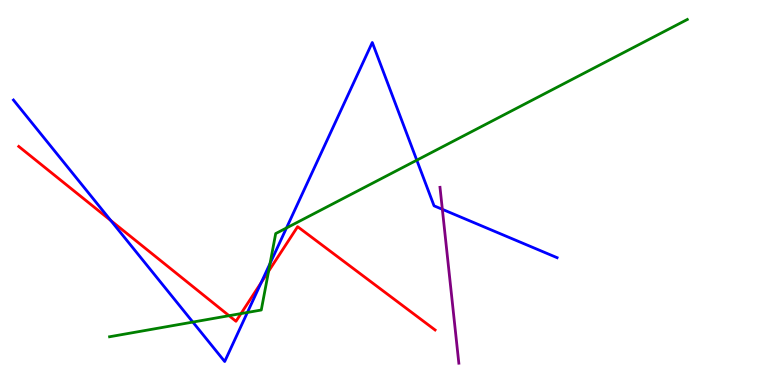[{'lines': ['blue', 'red'], 'intersections': [{'x': 1.43, 'y': 4.27}, {'x': 3.37, 'y': 2.66}]}, {'lines': ['green', 'red'], 'intersections': [{'x': 2.96, 'y': 1.8}, {'x': 3.11, 'y': 1.85}, {'x': 3.47, 'y': 2.95}]}, {'lines': ['purple', 'red'], 'intersections': []}, {'lines': ['blue', 'green'], 'intersections': [{'x': 2.49, 'y': 1.63}, {'x': 3.19, 'y': 1.88}, {'x': 3.48, 'y': 3.16}, {'x': 3.7, 'y': 4.08}, {'x': 5.38, 'y': 5.84}]}, {'lines': ['blue', 'purple'], 'intersections': [{'x': 5.71, 'y': 4.56}]}, {'lines': ['green', 'purple'], 'intersections': []}]